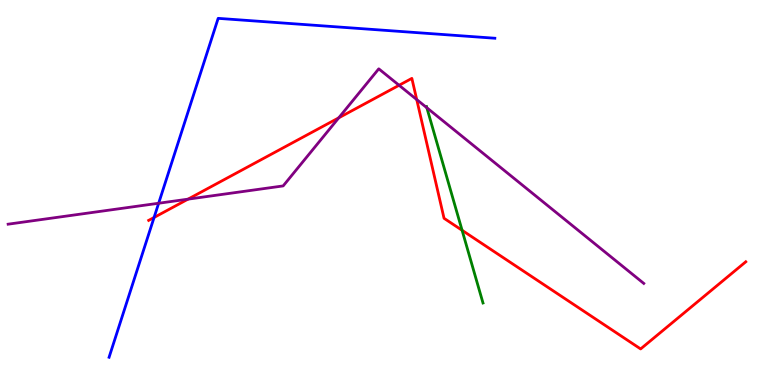[{'lines': ['blue', 'red'], 'intersections': [{'x': 1.99, 'y': 4.35}]}, {'lines': ['green', 'red'], 'intersections': [{'x': 5.96, 'y': 4.02}]}, {'lines': ['purple', 'red'], 'intersections': [{'x': 2.43, 'y': 4.83}, {'x': 4.37, 'y': 6.94}, {'x': 5.15, 'y': 7.79}, {'x': 5.38, 'y': 7.41}]}, {'lines': ['blue', 'green'], 'intersections': []}, {'lines': ['blue', 'purple'], 'intersections': [{'x': 2.05, 'y': 4.72}]}, {'lines': ['green', 'purple'], 'intersections': [{'x': 5.51, 'y': 7.2}]}]